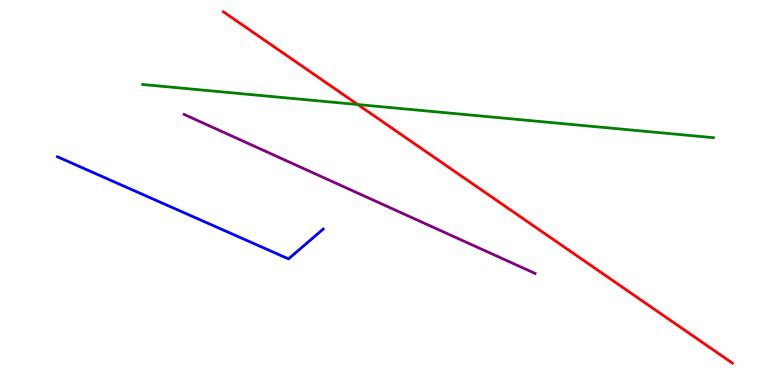[{'lines': ['blue', 'red'], 'intersections': []}, {'lines': ['green', 'red'], 'intersections': [{'x': 4.62, 'y': 7.28}]}, {'lines': ['purple', 'red'], 'intersections': []}, {'lines': ['blue', 'green'], 'intersections': []}, {'lines': ['blue', 'purple'], 'intersections': []}, {'lines': ['green', 'purple'], 'intersections': []}]